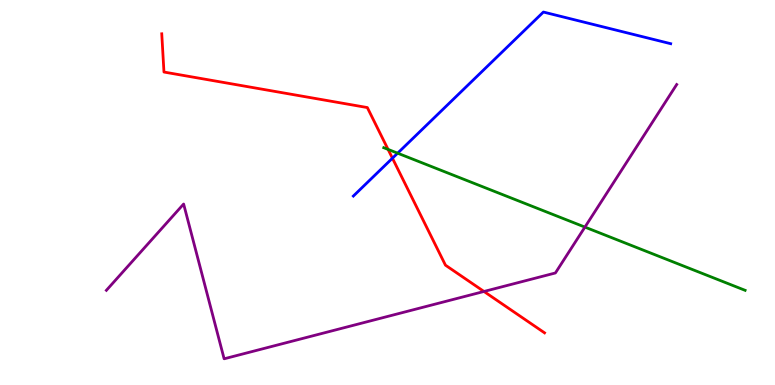[{'lines': ['blue', 'red'], 'intersections': [{'x': 5.06, 'y': 5.89}]}, {'lines': ['green', 'red'], 'intersections': [{'x': 5.01, 'y': 6.12}]}, {'lines': ['purple', 'red'], 'intersections': [{'x': 6.24, 'y': 2.43}]}, {'lines': ['blue', 'green'], 'intersections': [{'x': 5.13, 'y': 6.02}]}, {'lines': ['blue', 'purple'], 'intersections': []}, {'lines': ['green', 'purple'], 'intersections': [{'x': 7.55, 'y': 4.1}]}]